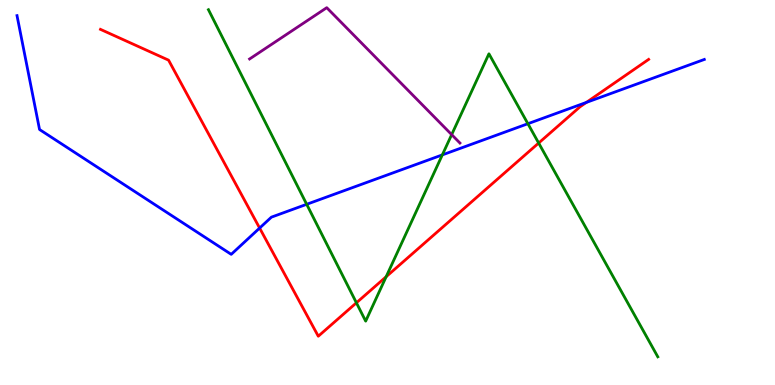[{'lines': ['blue', 'red'], 'intersections': [{'x': 3.35, 'y': 4.08}, {'x': 7.57, 'y': 7.34}]}, {'lines': ['green', 'red'], 'intersections': [{'x': 4.6, 'y': 2.14}, {'x': 4.98, 'y': 2.81}, {'x': 6.95, 'y': 6.28}]}, {'lines': ['purple', 'red'], 'intersections': []}, {'lines': ['blue', 'green'], 'intersections': [{'x': 3.96, 'y': 4.69}, {'x': 5.71, 'y': 5.98}, {'x': 6.81, 'y': 6.79}]}, {'lines': ['blue', 'purple'], 'intersections': []}, {'lines': ['green', 'purple'], 'intersections': [{'x': 5.83, 'y': 6.5}]}]